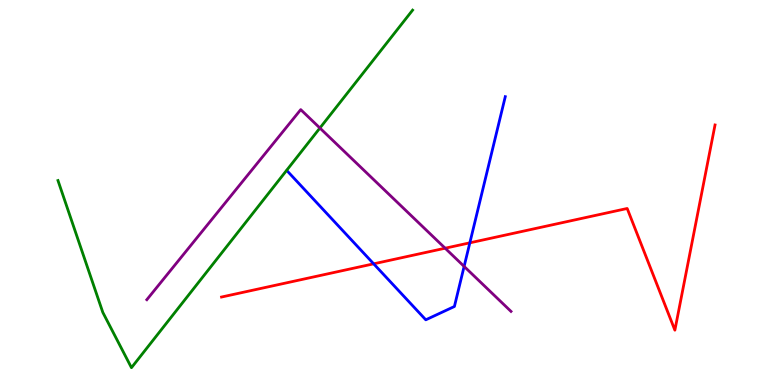[{'lines': ['blue', 'red'], 'intersections': [{'x': 4.82, 'y': 3.15}, {'x': 6.06, 'y': 3.69}]}, {'lines': ['green', 'red'], 'intersections': []}, {'lines': ['purple', 'red'], 'intersections': [{'x': 5.74, 'y': 3.55}]}, {'lines': ['blue', 'green'], 'intersections': []}, {'lines': ['blue', 'purple'], 'intersections': [{'x': 5.99, 'y': 3.08}]}, {'lines': ['green', 'purple'], 'intersections': [{'x': 4.13, 'y': 6.67}]}]